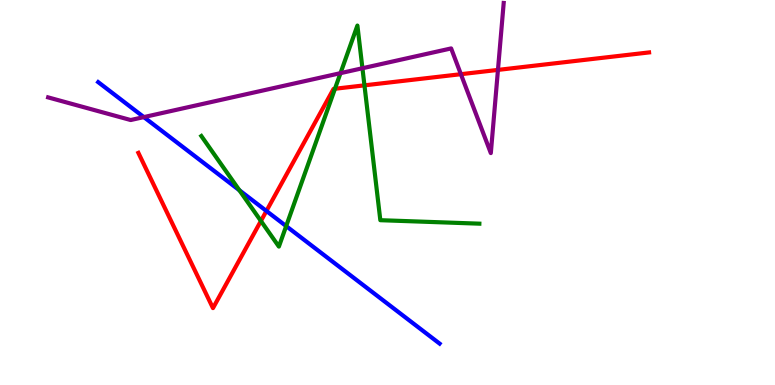[{'lines': ['blue', 'red'], 'intersections': [{'x': 3.44, 'y': 4.52}]}, {'lines': ['green', 'red'], 'intersections': [{'x': 3.37, 'y': 4.26}, {'x': 4.32, 'y': 7.69}, {'x': 4.7, 'y': 7.78}]}, {'lines': ['purple', 'red'], 'intersections': [{'x': 5.95, 'y': 8.07}, {'x': 6.43, 'y': 8.18}]}, {'lines': ['blue', 'green'], 'intersections': [{'x': 3.09, 'y': 5.06}, {'x': 3.69, 'y': 4.13}]}, {'lines': ['blue', 'purple'], 'intersections': [{'x': 1.86, 'y': 6.96}]}, {'lines': ['green', 'purple'], 'intersections': [{'x': 4.39, 'y': 8.1}, {'x': 4.68, 'y': 8.23}]}]